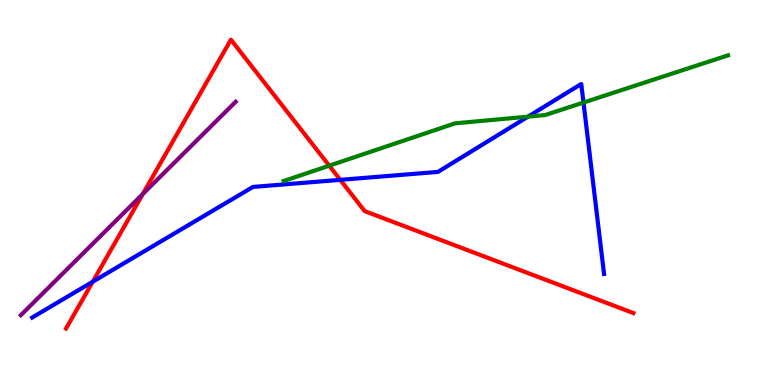[{'lines': ['blue', 'red'], 'intersections': [{'x': 1.2, 'y': 2.68}, {'x': 4.39, 'y': 5.33}]}, {'lines': ['green', 'red'], 'intersections': [{'x': 4.25, 'y': 5.7}]}, {'lines': ['purple', 'red'], 'intersections': [{'x': 1.84, 'y': 4.96}]}, {'lines': ['blue', 'green'], 'intersections': [{'x': 6.81, 'y': 6.97}, {'x': 7.53, 'y': 7.34}]}, {'lines': ['blue', 'purple'], 'intersections': []}, {'lines': ['green', 'purple'], 'intersections': []}]